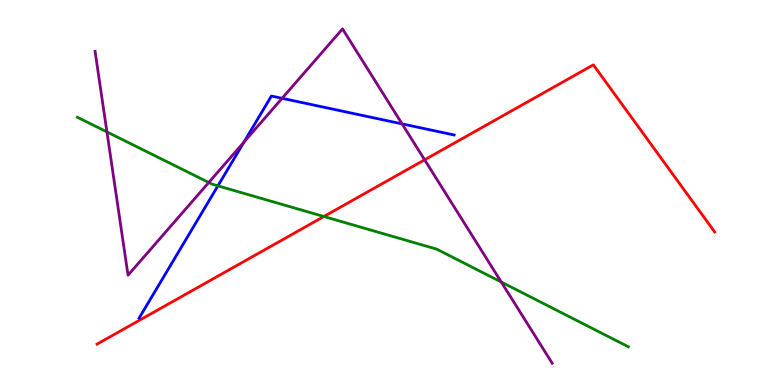[{'lines': ['blue', 'red'], 'intersections': []}, {'lines': ['green', 'red'], 'intersections': [{'x': 4.18, 'y': 4.38}]}, {'lines': ['purple', 'red'], 'intersections': [{'x': 5.48, 'y': 5.85}]}, {'lines': ['blue', 'green'], 'intersections': [{'x': 2.81, 'y': 5.17}]}, {'lines': ['blue', 'purple'], 'intersections': [{'x': 3.15, 'y': 6.31}, {'x': 3.64, 'y': 7.45}, {'x': 5.19, 'y': 6.78}]}, {'lines': ['green', 'purple'], 'intersections': [{'x': 1.38, 'y': 6.57}, {'x': 2.69, 'y': 5.26}, {'x': 6.47, 'y': 2.67}]}]